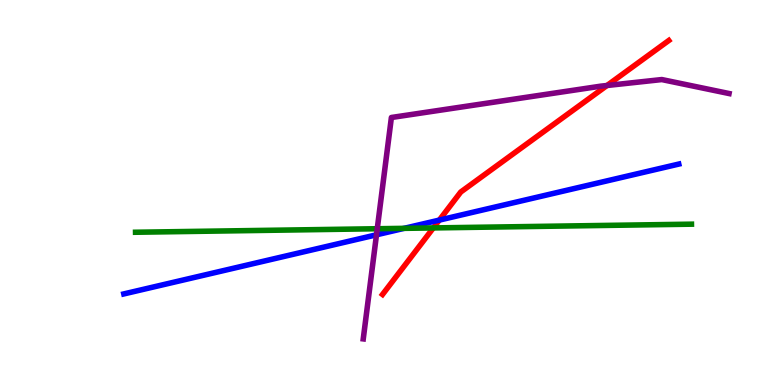[{'lines': ['blue', 'red'], 'intersections': [{'x': 5.67, 'y': 4.28}]}, {'lines': ['green', 'red'], 'intersections': [{'x': 5.59, 'y': 4.08}]}, {'lines': ['purple', 'red'], 'intersections': [{'x': 7.83, 'y': 7.78}]}, {'lines': ['blue', 'green'], 'intersections': [{'x': 5.21, 'y': 4.07}]}, {'lines': ['blue', 'purple'], 'intersections': [{'x': 4.86, 'y': 3.9}]}, {'lines': ['green', 'purple'], 'intersections': [{'x': 4.87, 'y': 4.06}]}]